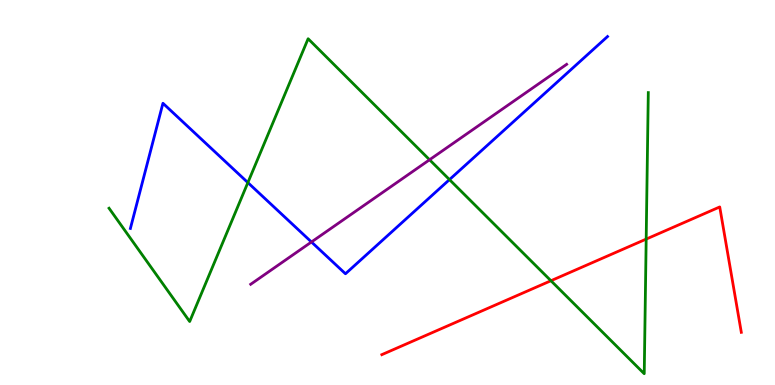[{'lines': ['blue', 'red'], 'intersections': []}, {'lines': ['green', 'red'], 'intersections': [{'x': 7.11, 'y': 2.71}, {'x': 8.34, 'y': 3.79}]}, {'lines': ['purple', 'red'], 'intersections': []}, {'lines': ['blue', 'green'], 'intersections': [{'x': 3.2, 'y': 5.26}, {'x': 5.8, 'y': 5.33}]}, {'lines': ['blue', 'purple'], 'intersections': [{'x': 4.02, 'y': 3.71}]}, {'lines': ['green', 'purple'], 'intersections': [{'x': 5.54, 'y': 5.85}]}]